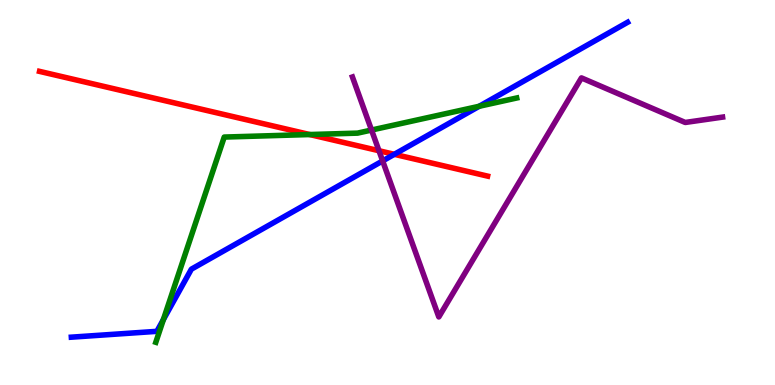[{'lines': ['blue', 'red'], 'intersections': [{'x': 5.09, 'y': 5.99}]}, {'lines': ['green', 'red'], 'intersections': [{'x': 4.0, 'y': 6.51}]}, {'lines': ['purple', 'red'], 'intersections': [{'x': 4.89, 'y': 6.08}]}, {'lines': ['blue', 'green'], 'intersections': [{'x': 2.11, 'y': 1.7}, {'x': 6.18, 'y': 7.24}]}, {'lines': ['blue', 'purple'], 'intersections': [{'x': 4.94, 'y': 5.82}]}, {'lines': ['green', 'purple'], 'intersections': [{'x': 4.79, 'y': 6.62}]}]